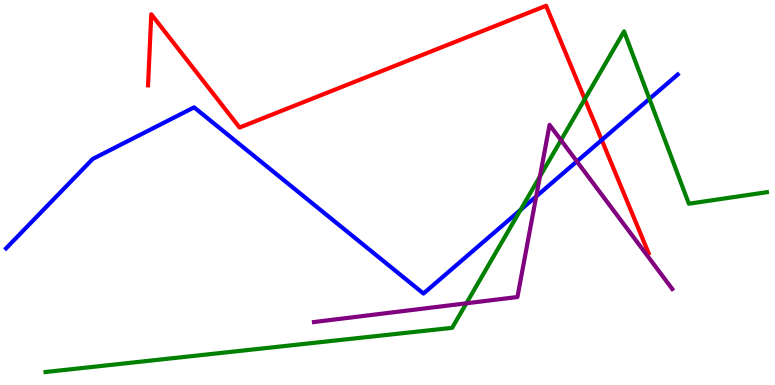[{'lines': ['blue', 'red'], 'intersections': [{'x': 7.76, 'y': 6.36}]}, {'lines': ['green', 'red'], 'intersections': [{'x': 7.55, 'y': 7.43}]}, {'lines': ['purple', 'red'], 'intersections': []}, {'lines': ['blue', 'green'], 'intersections': [{'x': 6.72, 'y': 4.55}, {'x': 8.38, 'y': 7.43}]}, {'lines': ['blue', 'purple'], 'intersections': [{'x': 6.92, 'y': 4.9}, {'x': 7.44, 'y': 5.81}]}, {'lines': ['green', 'purple'], 'intersections': [{'x': 6.02, 'y': 2.12}, {'x': 6.97, 'y': 5.42}, {'x': 7.24, 'y': 6.36}]}]